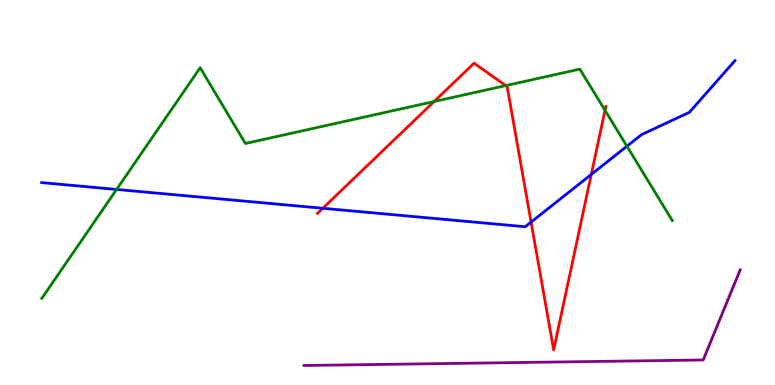[{'lines': ['blue', 'red'], 'intersections': [{'x': 4.17, 'y': 4.59}, {'x': 6.85, 'y': 4.23}, {'x': 7.63, 'y': 5.47}]}, {'lines': ['green', 'red'], 'intersections': [{'x': 5.6, 'y': 7.36}, {'x': 6.53, 'y': 7.78}, {'x': 7.81, 'y': 7.13}]}, {'lines': ['purple', 'red'], 'intersections': []}, {'lines': ['blue', 'green'], 'intersections': [{'x': 1.5, 'y': 5.08}, {'x': 8.09, 'y': 6.2}]}, {'lines': ['blue', 'purple'], 'intersections': []}, {'lines': ['green', 'purple'], 'intersections': []}]